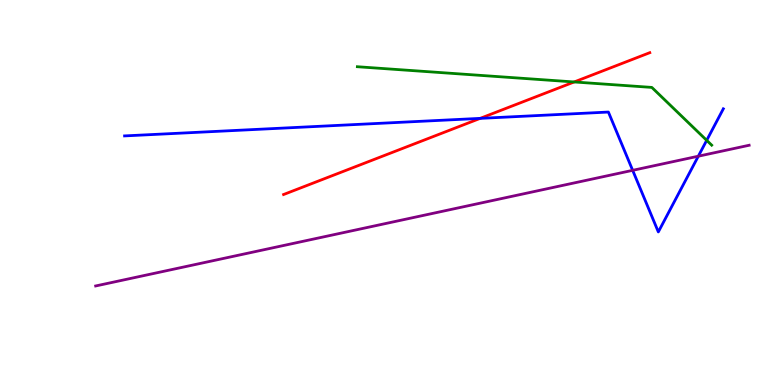[{'lines': ['blue', 'red'], 'intersections': [{'x': 6.2, 'y': 6.93}]}, {'lines': ['green', 'red'], 'intersections': [{'x': 7.41, 'y': 7.87}]}, {'lines': ['purple', 'red'], 'intersections': []}, {'lines': ['blue', 'green'], 'intersections': [{'x': 9.12, 'y': 6.35}]}, {'lines': ['blue', 'purple'], 'intersections': [{'x': 8.16, 'y': 5.58}, {'x': 9.01, 'y': 5.94}]}, {'lines': ['green', 'purple'], 'intersections': []}]